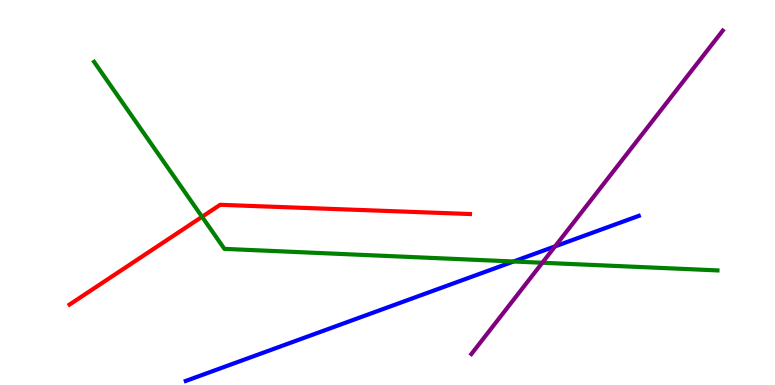[{'lines': ['blue', 'red'], 'intersections': []}, {'lines': ['green', 'red'], 'intersections': [{'x': 2.61, 'y': 4.37}]}, {'lines': ['purple', 'red'], 'intersections': []}, {'lines': ['blue', 'green'], 'intersections': [{'x': 6.63, 'y': 3.21}]}, {'lines': ['blue', 'purple'], 'intersections': [{'x': 7.16, 'y': 3.6}]}, {'lines': ['green', 'purple'], 'intersections': [{'x': 7.0, 'y': 3.18}]}]